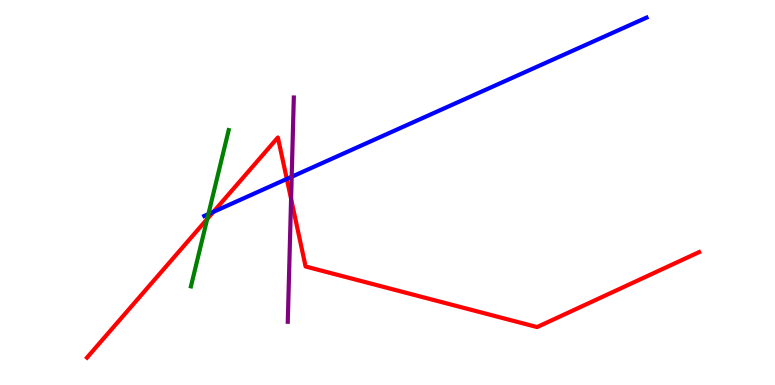[{'lines': ['blue', 'red'], 'intersections': [{'x': 2.75, 'y': 4.5}, {'x': 3.7, 'y': 5.35}]}, {'lines': ['green', 'red'], 'intersections': [{'x': 2.67, 'y': 4.31}]}, {'lines': ['purple', 'red'], 'intersections': [{'x': 3.76, 'y': 4.83}]}, {'lines': ['blue', 'green'], 'intersections': [{'x': 2.69, 'y': 4.44}]}, {'lines': ['blue', 'purple'], 'intersections': [{'x': 3.76, 'y': 5.41}]}, {'lines': ['green', 'purple'], 'intersections': []}]